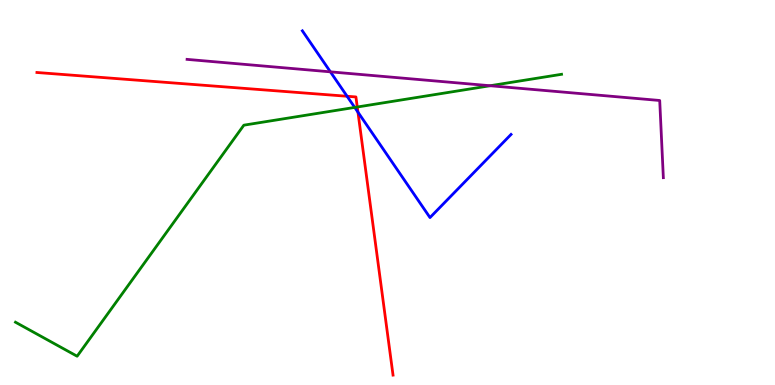[{'lines': ['blue', 'red'], 'intersections': [{'x': 4.48, 'y': 7.5}, {'x': 4.62, 'y': 7.09}]}, {'lines': ['green', 'red'], 'intersections': [{'x': 4.61, 'y': 7.22}]}, {'lines': ['purple', 'red'], 'intersections': []}, {'lines': ['blue', 'green'], 'intersections': [{'x': 4.58, 'y': 7.21}]}, {'lines': ['blue', 'purple'], 'intersections': [{'x': 4.26, 'y': 8.13}]}, {'lines': ['green', 'purple'], 'intersections': [{'x': 6.32, 'y': 7.77}]}]